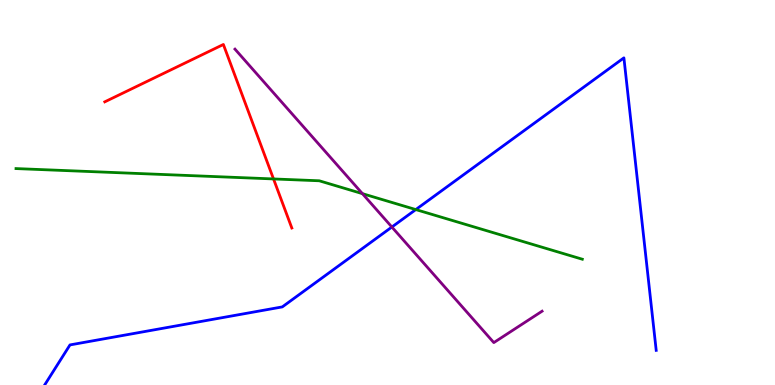[{'lines': ['blue', 'red'], 'intersections': []}, {'lines': ['green', 'red'], 'intersections': [{'x': 3.53, 'y': 5.35}]}, {'lines': ['purple', 'red'], 'intersections': []}, {'lines': ['blue', 'green'], 'intersections': [{'x': 5.37, 'y': 4.56}]}, {'lines': ['blue', 'purple'], 'intersections': [{'x': 5.06, 'y': 4.1}]}, {'lines': ['green', 'purple'], 'intersections': [{'x': 4.68, 'y': 4.97}]}]